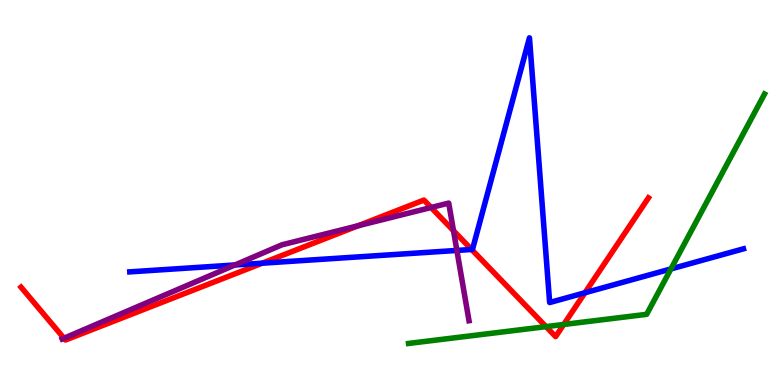[{'lines': ['blue', 'red'], 'intersections': [{'x': 3.38, 'y': 3.16}, {'x': 6.09, 'y': 3.52}, {'x': 7.55, 'y': 2.4}]}, {'lines': ['green', 'red'], 'intersections': [{'x': 7.05, 'y': 1.52}, {'x': 7.27, 'y': 1.57}]}, {'lines': ['purple', 'red'], 'intersections': [{'x': 0.826, 'y': 1.21}, {'x': 4.62, 'y': 4.14}, {'x': 5.56, 'y': 4.61}, {'x': 5.85, 'y': 4.01}]}, {'lines': ['blue', 'green'], 'intersections': [{'x': 8.66, 'y': 3.01}]}, {'lines': ['blue', 'purple'], 'intersections': [{'x': 3.03, 'y': 3.12}, {'x': 5.9, 'y': 3.5}]}, {'lines': ['green', 'purple'], 'intersections': []}]